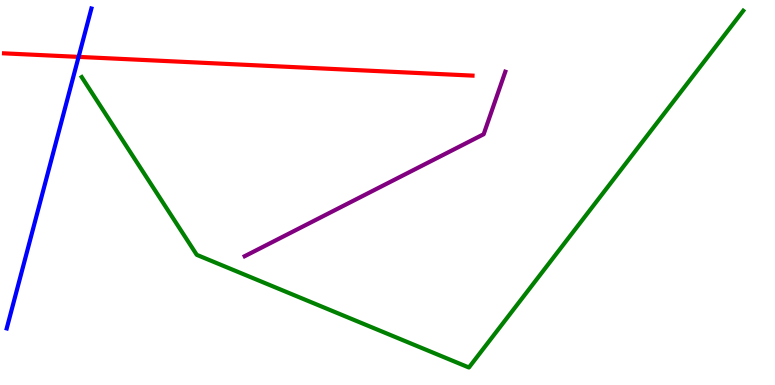[{'lines': ['blue', 'red'], 'intersections': [{'x': 1.01, 'y': 8.52}]}, {'lines': ['green', 'red'], 'intersections': []}, {'lines': ['purple', 'red'], 'intersections': []}, {'lines': ['blue', 'green'], 'intersections': []}, {'lines': ['blue', 'purple'], 'intersections': []}, {'lines': ['green', 'purple'], 'intersections': []}]